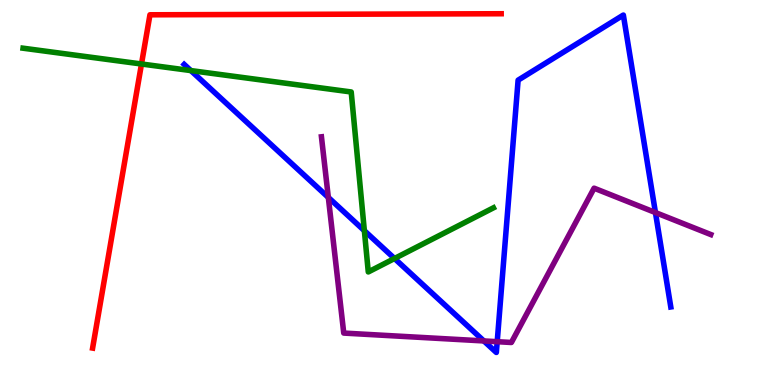[{'lines': ['blue', 'red'], 'intersections': []}, {'lines': ['green', 'red'], 'intersections': [{'x': 1.83, 'y': 8.34}]}, {'lines': ['purple', 'red'], 'intersections': []}, {'lines': ['blue', 'green'], 'intersections': [{'x': 2.46, 'y': 8.17}, {'x': 4.7, 'y': 4.01}, {'x': 5.09, 'y': 3.29}]}, {'lines': ['blue', 'purple'], 'intersections': [{'x': 4.24, 'y': 4.87}, {'x': 6.24, 'y': 1.14}, {'x': 6.42, 'y': 1.12}, {'x': 8.46, 'y': 4.48}]}, {'lines': ['green', 'purple'], 'intersections': []}]